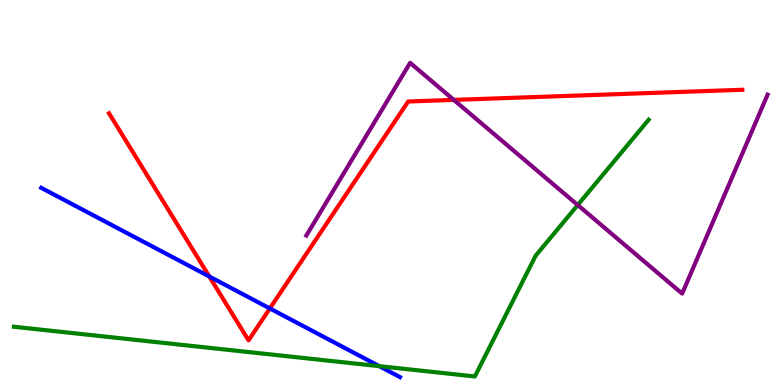[{'lines': ['blue', 'red'], 'intersections': [{'x': 2.7, 'y': 2.82}, {'x': 3.48, 'y': 1.99}]}, {'lines': ['green', 'red'], 'intersections': []}, {'lines': ['purple', 'red'], 'intersections': [{'x': 5.86, 'y': 7.41}]}, {'lines': ['blue', 'green'], 'intersections': [{'x': 4.89, 'y': 0.489}]}, {'lines': ['blue', 'purple'], 'intersections': []}, {'lines': ['green', 'purple'], 'intersections': [{'x': 7.45, 'y': 4.67}]}]